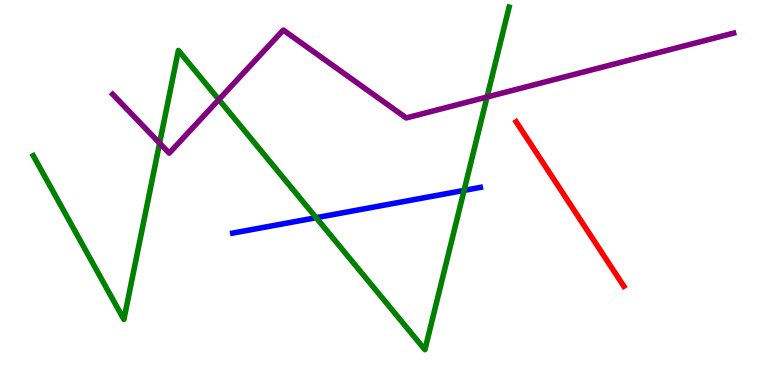[{'lines': ['blue', 'red'], 'intersections': []}, {'lines': ['green', 'red'], 'intersections': []}, {'lines': ['purple', 'red'], 'intersections': []}, {'lines': ['blue', 'green'], 'intersections': [{'x': 4.08, 'y': 4.35}, {'x': 5.99, 'y': 5.05}]}, {'lines': ['blue', 'purple'], 'intersections': []}, {'lines': ['green', 'purple'], 'intersections': [{'x': 2.06, 'y': 6.28}, {'x': 2.82, 'y': 7.41}, {'x': 6.28, 'y': 7.48}]}]